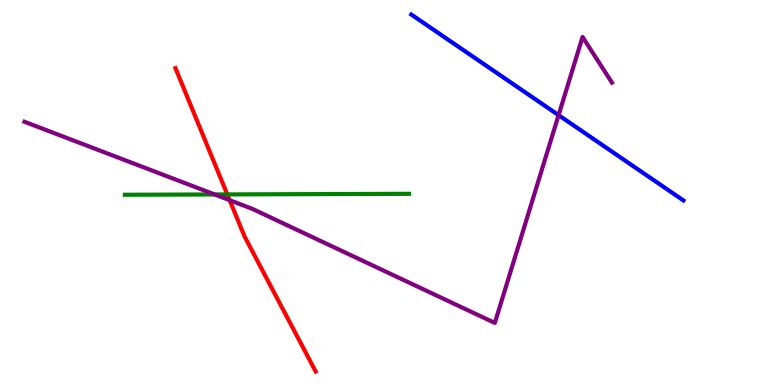[{'lines': ['blue', 'red'], 'intersections': []}, {'lines': ['green', 'red'], 'intersections': [{'x': 2.93, 'y': 4.95}]}, {'lines': ['purple', 'red'], 'intersections': [{'x': 2.96, 'y': 4.8}]}, {'lines': ['blue', 'green'], 'intersections': []}, {'lines': ['blue', 'purple'], 'intersections': [{'x': 7.21, 'y': 7.01}]}, {'lines': ['green', 'purple'], 'intersections': [{'x': 2.77, 'y': 4.95}]}]